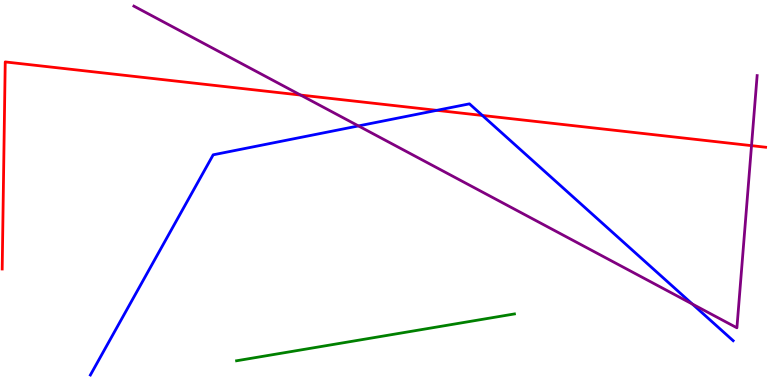[{'lines': ['blue', 'red'], 'intersections': [{'x': 5.64, 'y': 7.13}, {'x': 6.22, 'y': 7.0}]}, {'lines': ['green', 'red'], 'intersections': []}, {'lines': ['purple', 'red'], 'intersections': [{'x': 3.88, 'y': 7.53}, {'x': 9.7, 'y': 6.22}]}, {'lines': ['blue', 'green'], 'intersections': []}, {'lines': ['blue', 'purple'], 'intersections': [{'x': 4.63, 'y': 6.73}, {'x': 8.93, 'y': 2.1}]}, {'lines': ['green', 'purple'], 'intersections': []}]